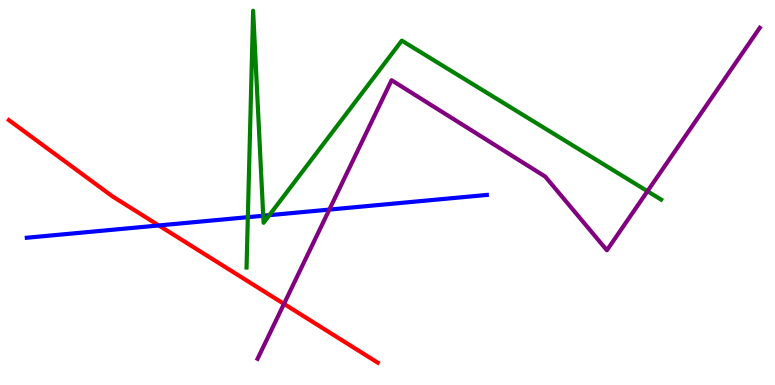[{'lines': ['blue', 'red'], 'intersections': [{'x': 2.05, 'y': 4.14}]}, {'lines': ['green', 'red'], 'intersections': []}, {'lines': ['purple', 'red'], 'intersections': [{'x': 3.66, 'y': 2.11}]}, {'lines': ['blue', 'green'], 'intersections': [{'x': 3.2, 'y': 4.36}, {'x': 3.4, 'y': 4.4}, {'x': 3.48, 'y': 4.41}]}, {'lines': ['blue', 'purple'], 'intersections': [{'x': 4.25, 'y': 4.56}]}, {'lines': ['green', 'purple'], 'intersections': [{'x': 8.35, 'y': 5.03}]}]